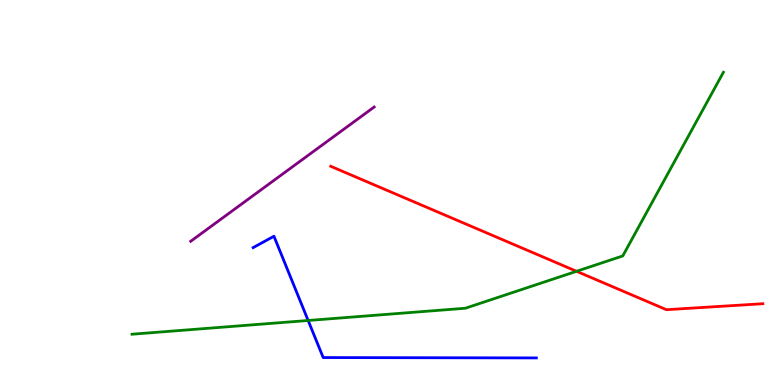[{'lines': ['blue', 'red'], 'intersections': []}, {'lines': ['green', 'red'], 'intersections': [{'x': 7.44, 'y': 2.95}]}, {'lines': ['purple', 'red'], 'intersections': []}, {'lines': ['blue', 'green'], 'intersections': [{'x': 3.98, 'y': 1.68}]}, {'lines': ['blue', 'purple'], 'intersections': []}, {'lines': ['green', 'purple'], 'intersections': []}]